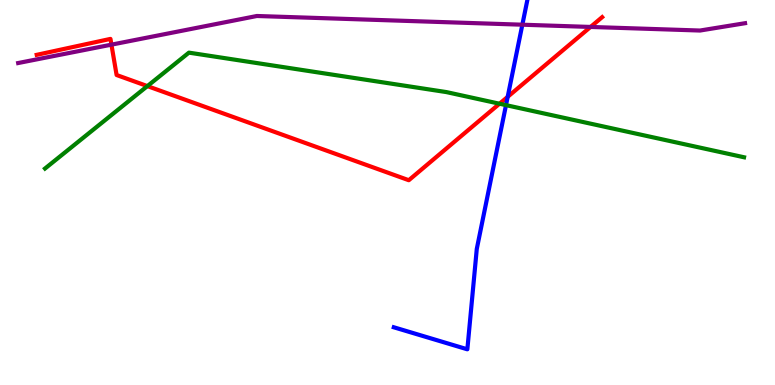[{'lines': ['blue', 'red'], 'intersections': [{'x': 6.55, 'y': 7.49}]}, {'lines': ['green', 'red'], 'intersections': [{'x': 1.9, 'y': 7.76}, {'x': 6.45, 'y': 7.31}]}, {'lines': ['purple', 'red'], 'intersections': [{'x': 1.44, 'y': 8.84}, {'x': 7.62, 'y': 9.3}]}, {'lines': ['blue', 'green'], 'intersections': [{'x': 6.53, 'y': 7.27}]}, {'lines': ['blue', 'purple'], 'intersections': [{'x': 6.74, 'y': 9.36}]}, {'lines': ['green', 'purple'], 'intersections': []}]